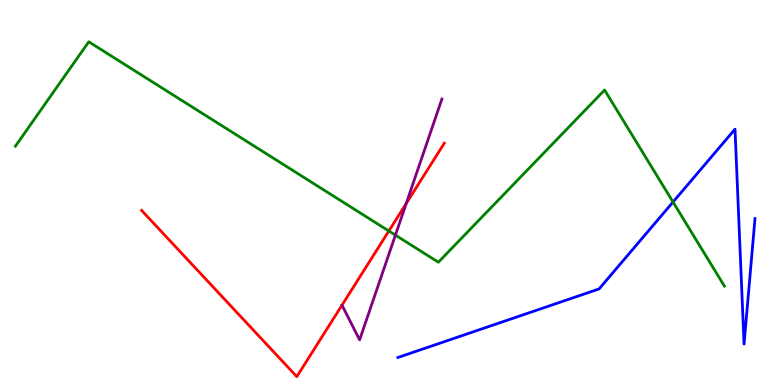[{'lines': ['blue', 'red'], 'intersections': []}, {'lines': ['green', 'red'], 'intersections': [{'x': 5.02, 'y': 4.0}]}, {'lines': ['purple', 'red'], 'intersections': [{'x': 5.24, 'y': 4.71}]}, {'lines': ['blue', 'green'], 'intersections': [{'x': 8.68, 'y': 4.75}]}, {'lines': ['blue', 'purple'], 'intersections': []}, {'lines': ['green', 'purple'], 'intersections': [{'x': 5.1, 'y': 3.89}]}]